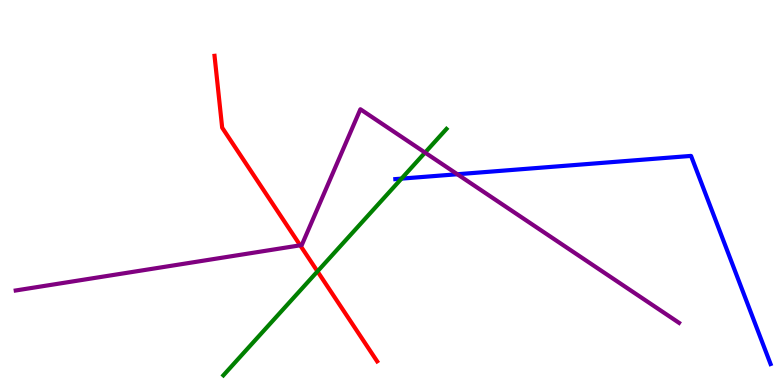[{'lines': ['blue', 'red'], 'intersections': []}, {'lines': ['green', 'red'], 'intersections': [{'x': 4.1, 'y': 2.95}]}, {'lines': ['purple', 'red'], 'intersections': [{'x': 3.87, 'y': 3.63}]}, {'lines': ['blue', 'green'], 'intersections': [{'x': 5.18, 'y': 5.36}]}, {'lines': ['blue', 'purple'], 'intersections': [{'x': 5.9, 'y': 5.47}]}, {'lines': ['green', 'purple'], 'intersections': [{'x': 5.48, 'y': 6.04}]}]